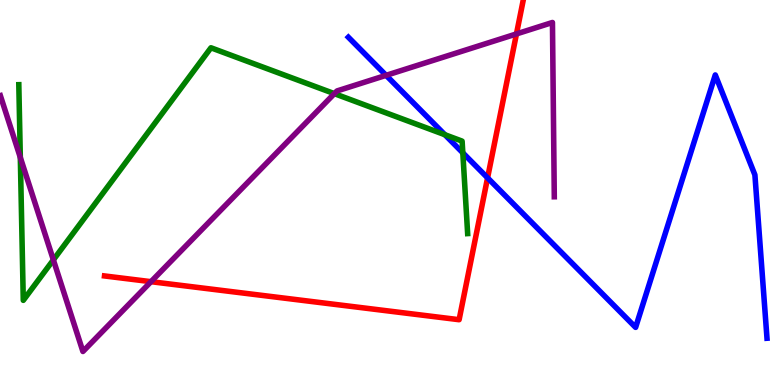[{'lines': ['blue', 'red'], 'intersections': [{'x': 6.29, 'y': 5.38}]}, {'lines': ['green', 'red'], 'intersections': []}, {'lines': ['purple', 'red'], 'intersections': [{'x': 1.95, 'y': 2.68}, {'x': 6.66, 'y': 9.12}]}, {'lines': ['blue', 'green'], 'intersections': [{'x': 5.74, 'y': 6.5}, {'x': 5.97, 'y': 6.03}]}, {'lines': ['blue', 'purple'], 'intersections': [{'x': 4.98, 'y': 8.04}]}, {'lines': ['green', 'purple'], 'intersections': [{'x': 0.262, 'y': 5.91}, {'x': 0.689, 'y': 3.25}, {'x': 4.31, 'y': 7.57}]}]